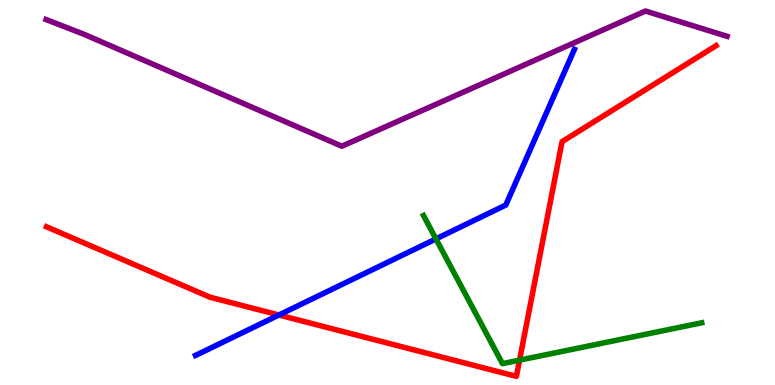[{'lines': ['blue', 'red'], 'intersections': [{'x': 3.6, 'y': 1.82}]}, {'lines': ['green', 'red'], 'intersections': [{'x': 6.7, 'y': 0.646}]}, {'lines': ['purple', 'red'], 'intersections': []}, {'lines': ['blue', 'green'], 'intersections': [{'x': 5.63, 'y': 3.79}]}, {'lines': ['blue', 'purple'], 'intersections': []}, {'lines': ['green', 'purple'], 'intersections': []}]